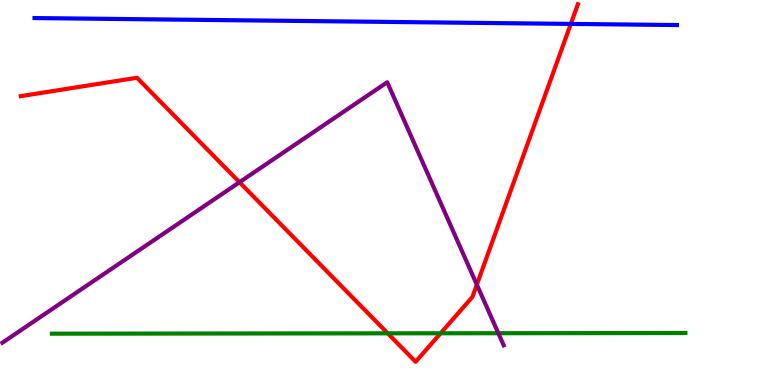[{'lines': ['blue', 'red'], 'intersections': [{'x': 7.37, 'y': 9.38}]}, {'lines': ['green', 'red'], 'intersections': [{'x': 5.0, 'y': 1.34}, {'x': 5.69, 'y': 1.34}]}, {'lines': ['purple', 'red'], 'intersections': [{'x': 3.09, 'y': 5.27}, {'x': 6.15, 'y': 2.61}]}, {'lines': ['blue', 'green'], 'intersections': []}, {'lines': ['blue', 'purple'], 'intersections': []}, {'lines': ['green', 'purple'], 'intersections': [{'x': 6.43, 'y': 1.35}]}]